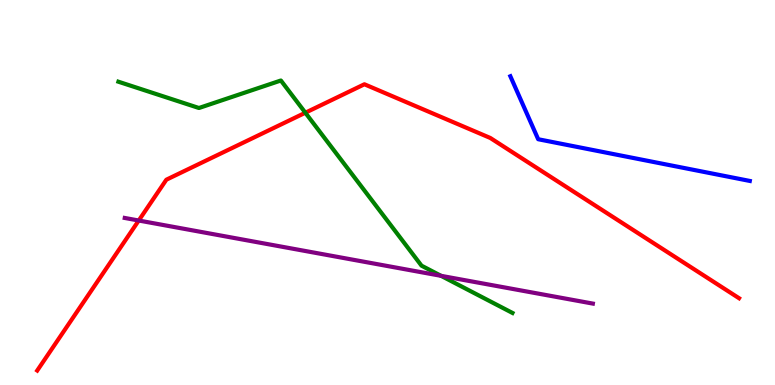[{'lines': ['blue', 'red'], 'intersections': []}, {'lines': ['green', 'red'], 'intersections': [{'x': 3.94, 'y': 7.07}]}, {'lines': ['purple', 'red'], 'intersections': [{'x': 1.79, 'y': 4.27}]}, {'lines': ['blue', 'green'], 'intersections': []}, {'lines': ['blue', 'purple'], 'intersections': []}, {'lines': ['green', 'purple'], 'intersections': [{'x': 5.69, 'y': 2.84}]}]